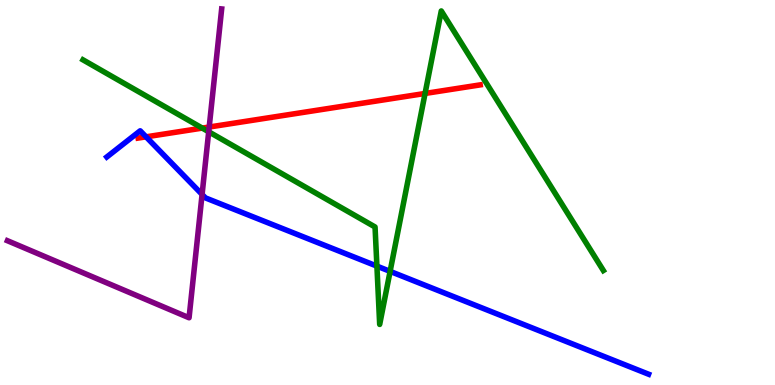[{'lines': ['blue', 'red'], 'intersections': [{'x': 1.88, 'y': 6.45}]}, {'lines': ['green', 'red'], 'intersections': [{'x': 2.61, 'y': 6.67}, {'x': 5.48, 'y': 7.57}]}, {'lines': ['purple', 'red'], 'intersections': [{'x': 2.7, 'y': 6.7}]}, {'lines': ['blue', 'green'], 'intersections': [{'x': 4.86, 'y': 3.09}, {'x': 5.03, 'y': 2.95}]}, {'lines': ['blue', 'purple'], 'intersections': [{'x': 2.61, 'y': 4.95}]}, {'lines': ['green', 'purple'], 'intersections': [{'x': 2.69, 'y': 6.58}]}]